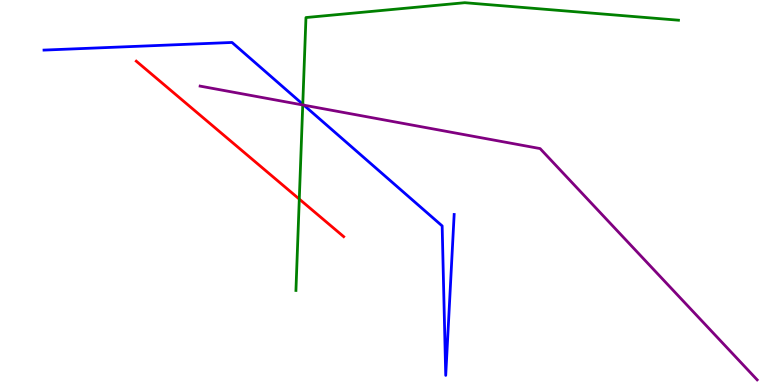[{'lines': ['blue', 'red'], 'intersections': []}, {'lines': ['green', 'red'], 'intersections': [{'x': 3.86, 'y': 4.83}]}, {'lines': ['purple', 'red'], 'intersections': []}, {'lines': ['blue', 'green'], 'intersections': [{'x': 3.91, 'y': 7.29}]}, {'lines': ['blue', 'purple'], 'intersections': [{'x': 3.92, 'y': 7.27}]}, {'lines': ['green', 'purple'], 'intersections': [{'x': 3.91, 'y': 7.27}]}]